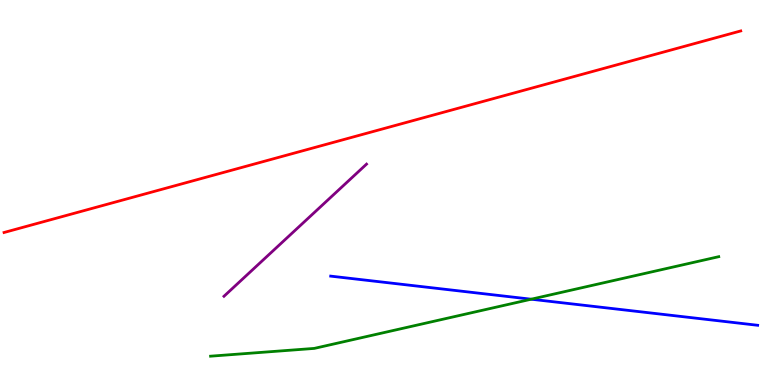[{'lines': ['blue', 'red'], 'intersections': []}, {'lines': ['green', 'red'], 'intersections': []}, {'lines': ['purple', 'red'], 'intersections': []}, {'lines': ['blue', 'green'], 'intersections': [{'x': 6.85, 'y': 2.23}]}, {'lines': ['blue', 'purple'], 'intersections': []}, {'lines': ['green', 'purple'], 'intersections': []}]